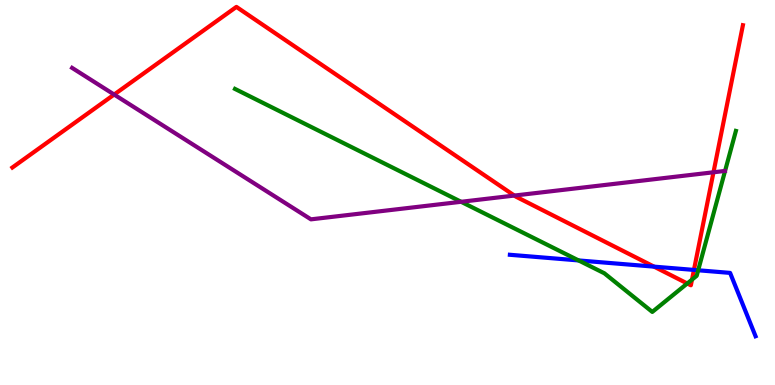[{'lines': ['blue', 'red'], 'intersections': [{'x': 8.44, 'y': 3.07}, {'x': 8.95, 'y': 2.99}]}, {'lines': ['green', 'red'], 'intersections': [{'x': 8.87, 'y': 2.64}, {'x': 8.93, 'y': 2.74}]}, {'lines': ['purple', 'red'], 'intersections': [{'x': 1.47, 'y': 7.54}, {'x': 6.64, 'y': 4.92}, {'x': 9.21, 'y': 5.53}]}, {'lines': ['blue', 'green'], 'intersections': [{'x': 7.47, 'y': 3.24}, {'x': 9.01, 'y': 2.98}]}, {'lines': ['blue', 'purple'], 'intersections': []}, {'lines': ['green', 'purple'], 'intersections': [{'x': 5.95, 'y': 4.76}]}]